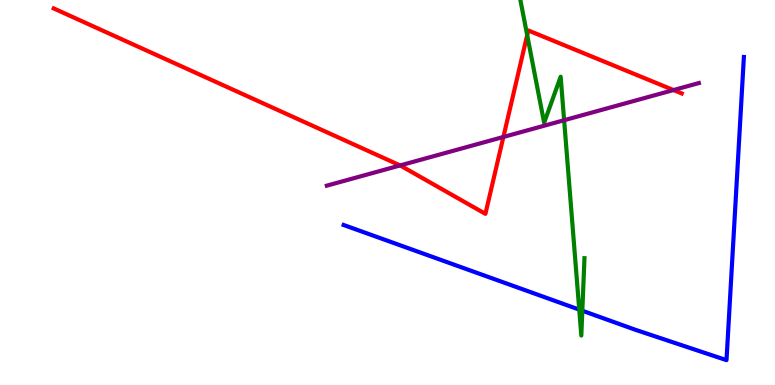[{'lines': ['blue', 'red'], 'intersections': []}, {'lines': ['green', 'red'], 'intersections': [{'x': 6.8, 'y': 9.09}]}, {'lines': ['purple', 'red'], 'intersections': [{'x': 5.16, 'y': 5.7}, {'x': 6.5, 'y': 6.44}, {'x': 8.69, 'y': 7.66}]}, {'lines': ['blue', 'green'], 'intersections': [{'x': 7.47, 'y': 1.96}, {'x': 7.51, 'y': 1.93}]}, {'lines': ['blue', 'purple'], 'intersections': []}, {'lines': ['green', 'purple'], 'intersections': [{'x': 7.28, 'y': 6.88}]}]